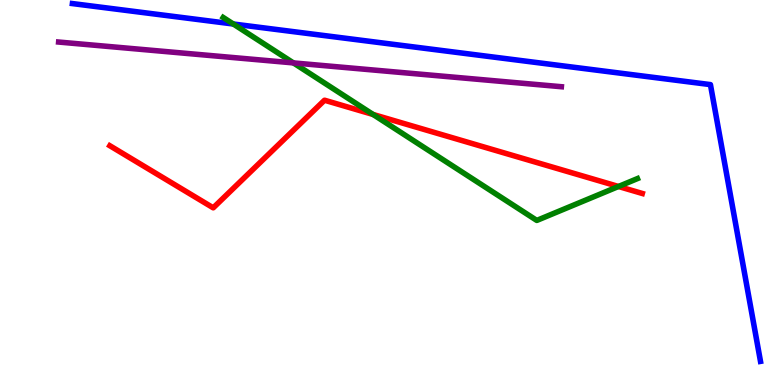[{'lines': ['blue', 'red'], 'intersections': []}, {'lines': ['green', 'red'], 'intersections': [{'x': 4.81, 'y': 7.03}, {'x': 7.98, 'y': 5.16}]}, {'lines': ['purple', 'red'], 'intersections': []}, {'lines': ['blue', 'green'], 'intersections': [{'x': 3.01, 'y': 9.38}]}, {'lines': ['blue', 'purple'], 'intersections': []}, {'lines': ['green', 'purple'], 'intersections': [{'x': 3.79, 'y': 8.37}]}]